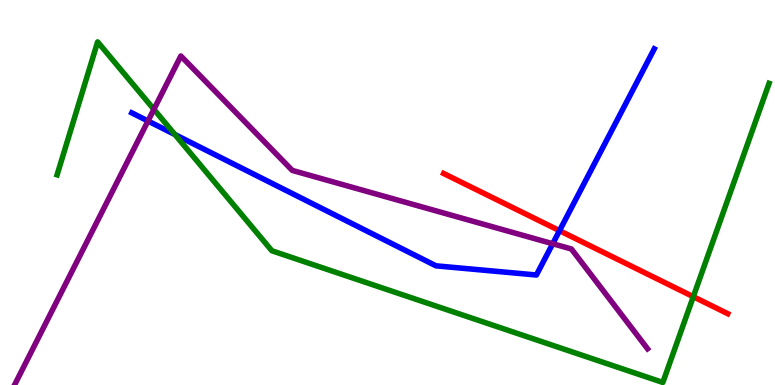[{'lines': ['blue', 'red'], 'intersections': [{'x': 7.22, 'y': 4.01}]}, {'lines': ['green', 'red'], 'intersections': [{'x': 8.95, 'y': 2.29}]}, {'lines': ['purple', 'red'], 'intersections': []}, {'lines': ['blue', 'green'], 'intersections': [{'x': 2.26, 'y': 6.51}]}, {'lines': ['blue', 'purple'], 'intersections': [{'x': 1.91, 'y': 6.86}, {'x': 7.13, 'y': 3.67}]}, {'lines': ['green', 'purple'], 'intersections': [{'x': 1.99, 'y': 7.16}]}]